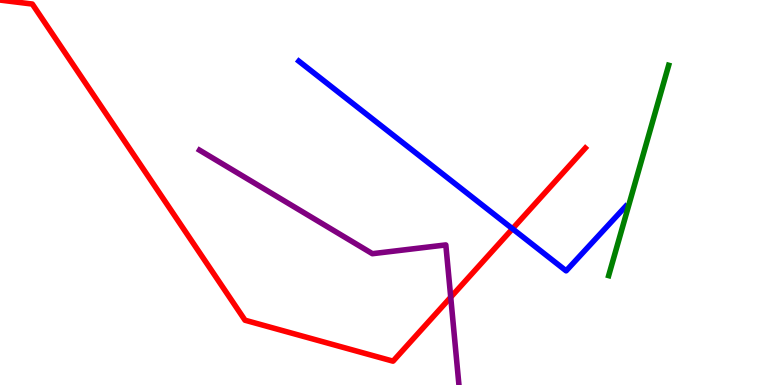[{'lines': ['blue', 'red'], 'intersections': [{'x': 6.61, 'y': 4.06}]}, {'lines': ['green', 'red'], 'intersections': []}, {'lines': ['purple', 'red'], 'intersections': [{'x': 5.82, 'y': 2.28}]}, {'lines': ['blue', 'green'], 'intersections': []}, {'lines': ['blue', 'purple'], 'intersections': []}, {'lines': ['green', 'purple'], 'intersections': []}]